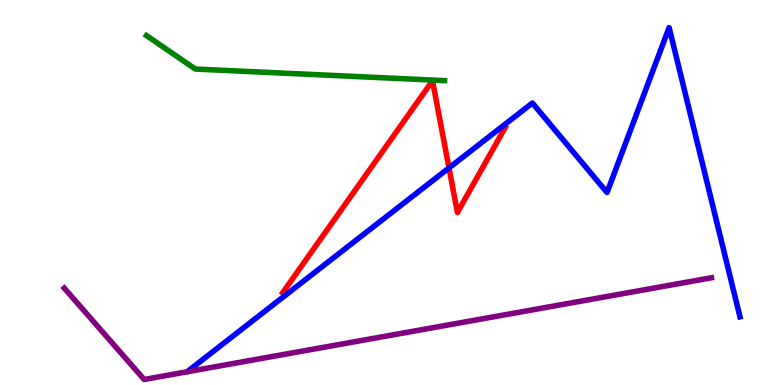[{'lines': ['blue', 'red'], 'intersections': [{'x': 5.79, 'y': 5.64}]}, {'lines': ['green', 'red'], 'intersections': []}, {'lines': ['purple', 'red'], 'intersections': []}, {'lines': ['blue', 'green'], 'intersections': []}, {'lines': ['blue', 'purple'], 'intersections': []}, {'lines': ['green', 'purple'], 'intersections': []}]